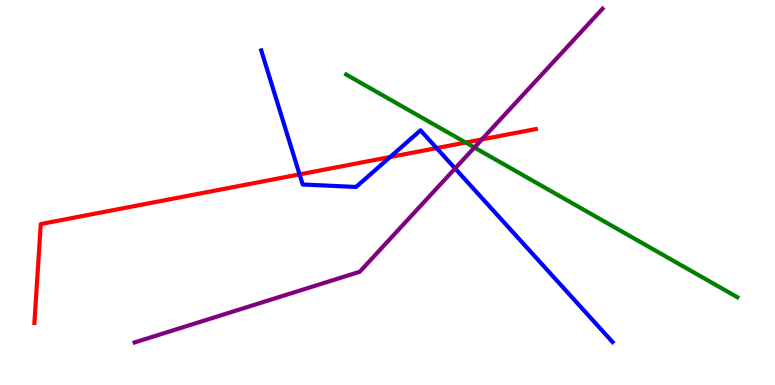[{'lines': ['blue', 'red'], 'intersections': [{'x': 3.87, 'y': 5.47}, {'x': 5.03, 'y': 5.92}, {'x': 5.63, 'y': 6.15}]}, {'lines': ['green', 'red'], 'intersections': [{'x': 6.01, 'y': 6.3}]}, {'lines': ['purple', 'red'], 'intersections': [{'x': 6.22, 'y': 6.38}]}, {'lines': ['blue', 'green'], 'intersections': []}, {'lines': ['blue', 'purple'], 'intersections': [{'x': 5.87, 'y': 5.62}]}, {'lines': ['green', 'purple'], 'intersections': [{'x': 6.12, 'y': 6.17}]}]